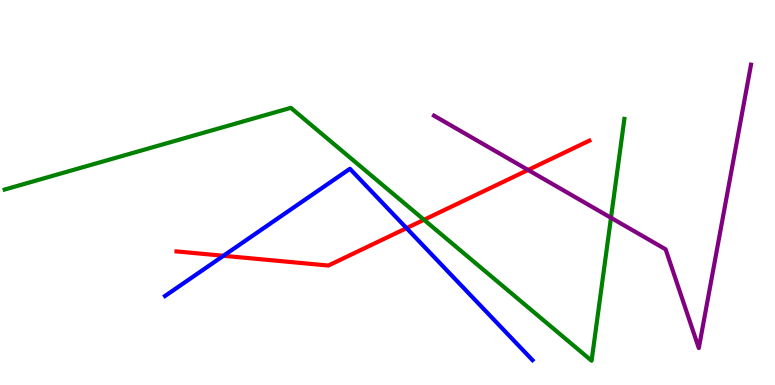[{'lines': ['blue', 'red'], 'intersections': [{'x': 2.88, 'y': 3.36}, {'x': 5.25, 'y': 4.07}]}, {'lines': ['green', 'red'], 'intersections': [{'x': 5.47, 'y': 4.29}]}, {'lines': ['purple', 'red'], 'intersections': [{'x': 6.81, 'y': 5.59}]}, {'lines': ['blue', 'green'], 'intersections': []}, {'lines': ['blue', 'purple'], 'intersections': []}, {'lines': ['green', 'purple'], 'intersections': [{'x': 7.88, 'y': 4.34}]}]